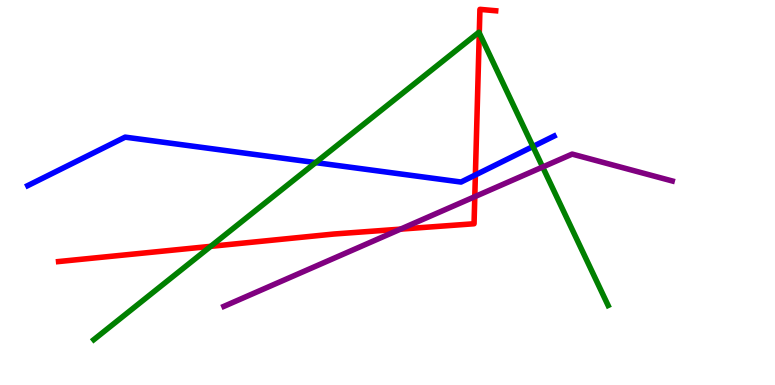[{'lines': ['blue', 'red'], 'intersections': [{'x': 6.13, 'y': 5.46}]}, {'lines': ['green', 'red'], 'intersections': [{'x': 2.72, 'y': 3.6}, {'x': 6.18, 'y': 9.14}]}, {'lines': ['purple', 'red'], 'intersections': [{'x': 5.17, 'y': 4.05}, {'x': 6.13, 'y': 4.89}]}, {'lines': ['blue', 'green'], 'intersections': [{'x': 4.07, 'y': 5.78}, {'x': 6.88, 'y': 6.19}]}, {'lines': ['blue', 'purple'], 'intersections': []}, {'lines': ['green', 'purple'], 'intersections': [{'x': 7.0, 'y': 5.66}]}]